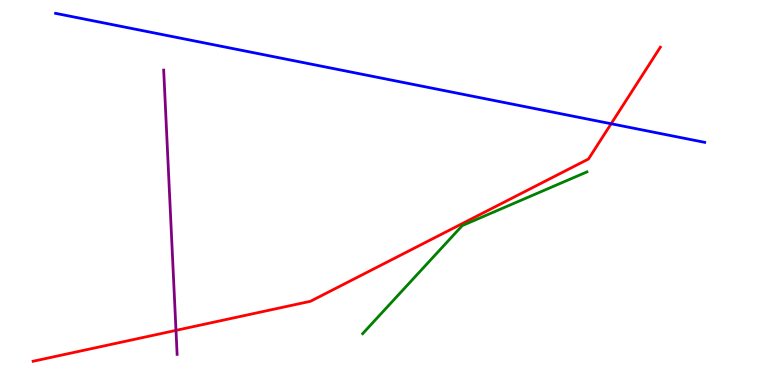[{'lines': ['blue', 'red'], 'intersections': [{'x': 7.89, 'y': 6.79}]}, {'lines': ['green', 'red'], 'intersections': []}, {'lines': ['purple', 'red'], 'intersections': [{'x': 2.27, 'y': 1.42}]}, {'lines': ['blue', 'green'], 'intersections': []}, {'lines': ['blue', 'purple'], 'intersections': []}, {'lines': ['green', 'purple'], 'intersections': []}]